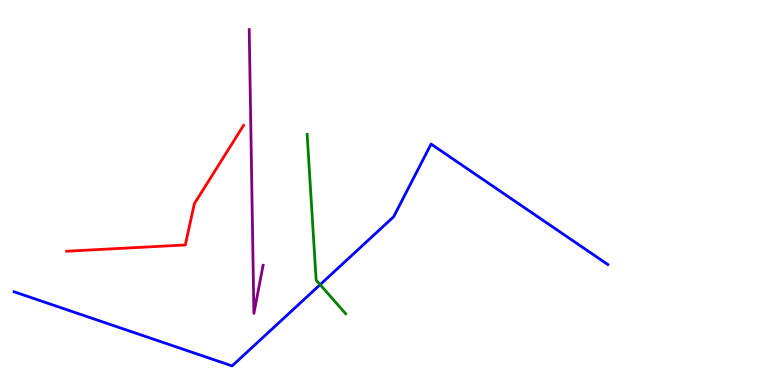[{'lines': ['blue', 'red'], 'intersections': []}, {'lines': ['green', 'red'], 'intersections': []}, {'lines': ['purple', 'red'], 'intersections': []}, {'lines': ['blue', 'green'], 'intersections': [{'x': 4.13, 'y': 2.61}]}, {'lines': ['blue', 'purple'], 'intersections': []}, {'lines': ['green', 'purple'], 'intersections': []}]